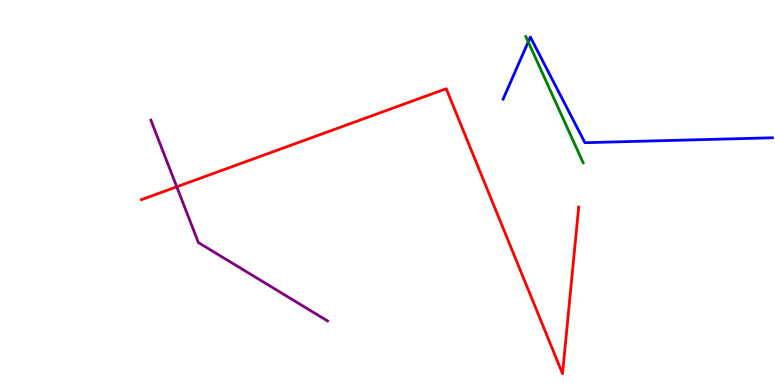[{'lines': ['blue', 'red'], 'intersections': []}, {'lines': ['green', 'red'], 'intersections': []}, {'lines': ['purple', 'red'], 'intersections': [{'x': 2.28, 'y': 5.15}]}, {'lines': ['blue', 'green'], 'intersections': [{'x': 6.82, 'y': 8.91}]}, {'lines': ['blue', 'purple'], 'intersections': []}, {'lines': ['green', 'purple'], 'intersections': []}]